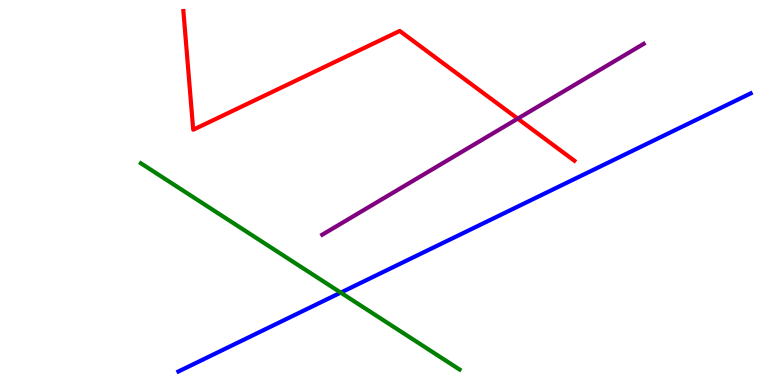[{'lines': ['blue', 'red'], 'intersections': []}, {'lines': ['green', 'red'], 'intersections': []}, {'lines': ['purple', 'red'], 'intersections': [{'x': 6.68, 'y': 6.92}]}, {'lines': ['blue', 'green'], 'intersections': [{'x': 4.4, 'y': 2.4}]}, {'lines': ['blue', 'purple'], 'intersections': []}, {'lines': ['green', 'purple'], 'intersections': []}]